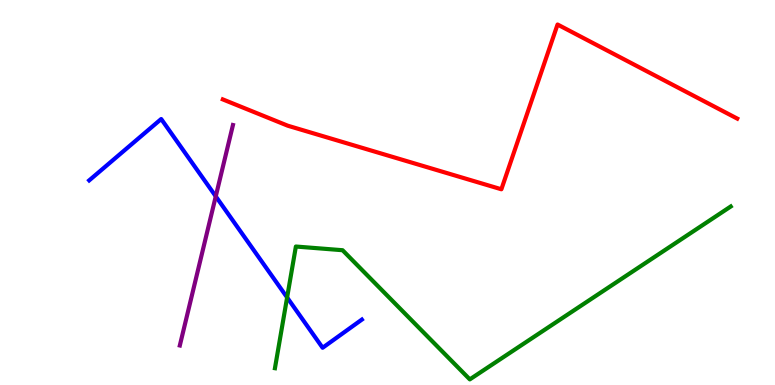[{'lines': ['blue', 'red'], 'intersections': []}, {'lines': ['green', 'red'], 'intersections': []}, {'lines': ['purple', 'red'], 'intersections': []}, {'lines': ['blue', 'green'], 'intersections': [{'x': 3.7, 'y': 2.27}]}, {'lines': ['blue', 'purple'], 'intersections': [{'x': 2.78, 'y': 4.9}]}, {'lines': ['green', 'purple'], 'intersections': []}]